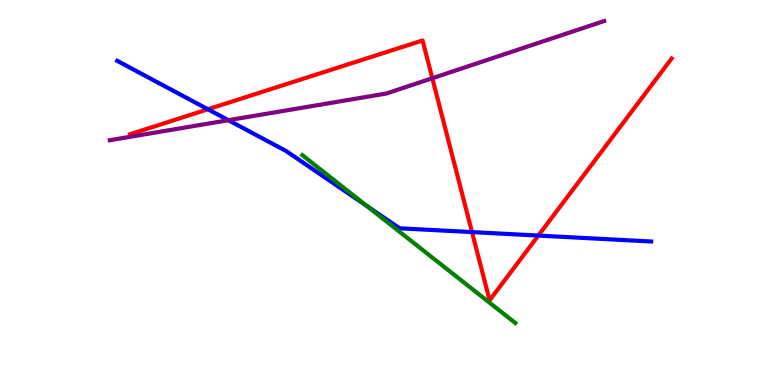[{'lines': ['blue', 'red'], 'intersections': [{'x': 2.68, 'y': 7.16}, {'x': 6.09, 'y': 3.97}, {'x': 6.95, 'y': 3.88}]}, {'lines': ['green', 'red'], 'intersections': []}, {'lines': ['purple', 'red'], 'intersections': [{'x': 5.58, 'y': 7.97}]}, {'lines': ['blue', 'green'], 'intersections': [{'x': 4.73, 'y': 4.65}]}, {'lines': ['blue', 'purple'], 'intersections': [{'x': 2.95, 'y': 6.88}]}, {'lines': ['green', 'purple'], 'intersections': []}]